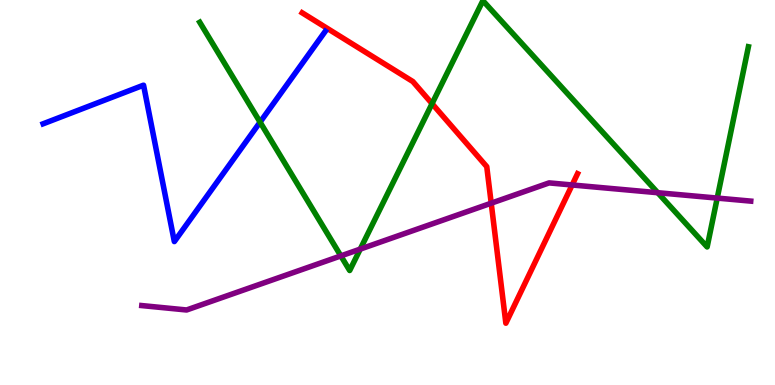[{'lines': ['blue', 'red'], 'intersections': []}, {'lines': ['green', 'red'], 'intersections': [{'x': 5.57, 'y': 7.31}]}, {'lines': ['purple', 'red'], 'intersections': [{'x': 6.34, 'y': 4.72}, {'x': 7.38, 'y': 5.2}]}, {'lines': ['blue', 'green'], 'intersections': [{'x': 3.36, 'y': 6.83}]}, {'lines': ['blue', 'purple'], 'intersections': []}, {'lines': ['green', 'purple'], 'intersections': [{'x': 4.4, 'y': 3.35}, {'x': 4.65, 'y': 3.53}, {'x': 8.49, 'y': 4.99}, {'x': 9.25, 'y': 4.85}]}]